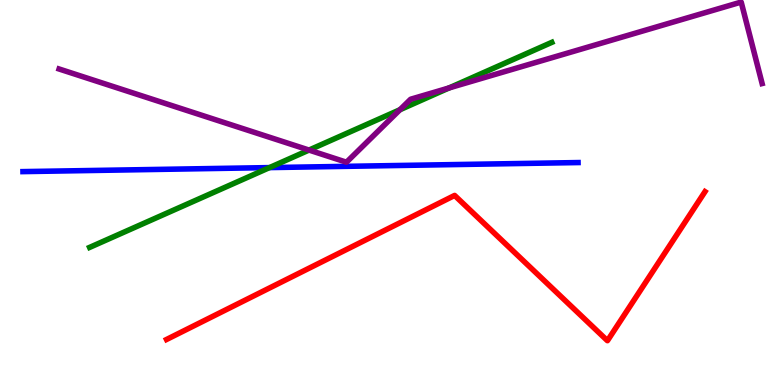[{'lines': ['blue', 'red'], 'intersections': []}, {'lines': ['green', 'red'], 'intersections': []}, {'lines': ['purple', 'red'], 'intersections': []}, {'lines': ['blue', 'green'], 'intersections': [{'x': 3.48, 'y': 5.65}]}, {'lines': ['blue', 'purple'], 'intersections': []}, {'lines': ['green', 'purple'], 'intersections': [{'x': 3.99, 'y': 6.1}, {'x': 5.16, 'y': 7.15}, {'x': 5.79, 'y': 7.72}]}]